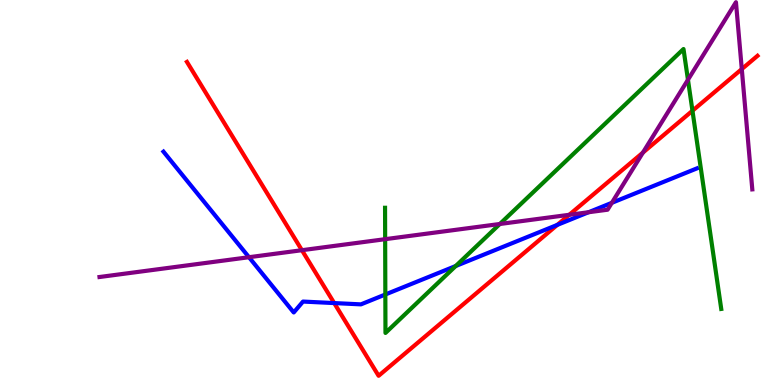[{'lines': ['blue', 'red'], 'intersections': [{'x': 4.31, 'y': 2.13}, {'x': 7.19, 'y': 4.16}]}, {'lines': ['green', 'red'], 'intersections': [{'x': 8.94, 'y': 7.12}]}, {'lines': ['purple', 'red'], 'intersections': [{'x': 3.9, 'y': 3.5}, {'x': 7.35, 'y': 4.42}, {'x': 8.3, 'y': 6.04}, {'x': 9.57, 'y': 8.21}]}, {'lines': ['blue', 'green'], 'intersections': [{'x': 4.97, 'y': 2.35}, {'x': 5.88, 'y': 3.09}]}, {'lines': ['blue', 'purple'], 'intersections': [{'x': 3.21, 'y': 3.32}, {'x': 7.59, 'y': 4.49}, {'x': 7.89, 'y': 4.73}]}, {'lines': ['green', 'purple'], 'intersections': [{'x': 4.97, 'y': 3.79}, {'x': 6.45, 'y': 4.18}, {'x': 8.88, 'y': 7.93}]}]